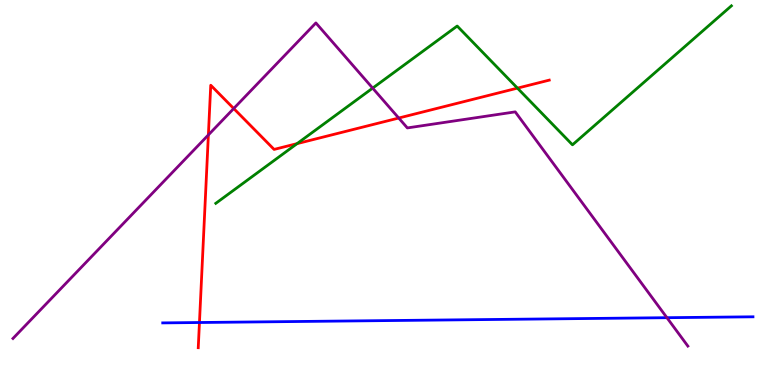[{'lines': ['blue', 'red'], 'intersections': [{'x': 2.57, 'y': 1.62}]}, {'lines': ['green', 'red'], 'intersections': [{'x': 3.83, 'y': 6.27}, {'x': 6.68, 'y': 7.71}]}, {'lines': ['purple', 'red'], 'intersections': [{'x': 2.69, 'y': 6.5}, {'x': 3.02, 'y': 7.18}, {'x': 5.14, 'y': 6.93}]}, {'lines': ['blue', 'green'], 'intersections': []}, {'lines': ['blue', 'purple'], 'intersections': [{'x': 8.61, 'y': 1.75}]}, {'lines': ['green', 'purple'], 'intersections': [{'x': 4.81, 'y': 7.71}]}]